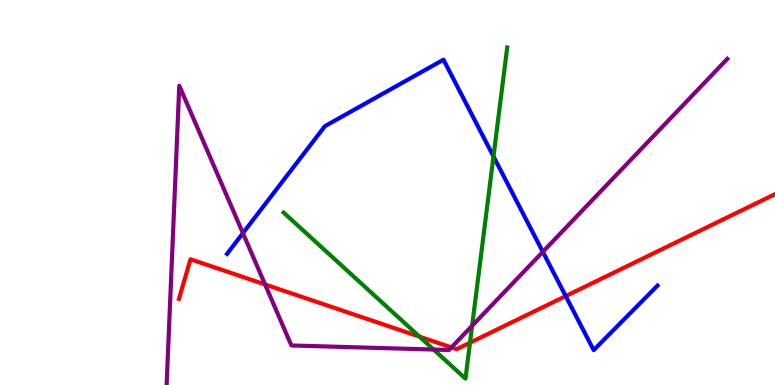[{'lines': ['blue', 'red'], 'intersections': [{'x': 7.3, 'y': 2.31}]}, {'lines': ['green', 'red'], 'intersections': [{'x': 5.41, 'y': 1.26}, {'x': 6.06, 'y': 1.1}]}, {'lines': ['purple', 'red'], 'intersections': [{'x': 3.42, 'y': 2.61}, {'x': 5.82, 'y': 0.976}]}, {'lines': ['blue', 'green'], 'intersections': [{'x': 6.37, 'y': 5.94}]}, {'lines': ['blue', 'purple'], 'intersections': [{'x': 3.13, 'y': 3.94}, {'x': 7.0, 'y': 3.46}]}, {'lines': ['green', 'purple'], 'intersections': [{'x': 5.6, 'y': 0.921}, {'x': 6.09, 'y': 1.54}]}]